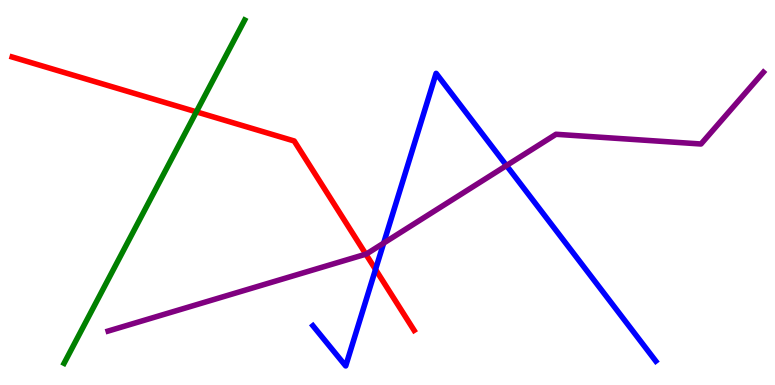[{'lines': ['blue', 'red'], 'intersections': [{'x': 4.85, 'y': 3.0}]}, {'lines': ['green', 'red'], 'intersections': [{'x': 2.53, 'y': 7.09}]}, {'lines': ['purple', 'red'], 'intersections': [{'x': 4.72, 'y': 3.4}]}, {'lines': ['blue', 'green'], 'intersections': []}, {'lines': ['blue', 'purple'], 'intersections': [{'x': 4.95, 'y': 3.69}, {'x': 6.54, 'y': 5.7}]}, {'lines': ['green', 'purple'], 'intersections': []}]